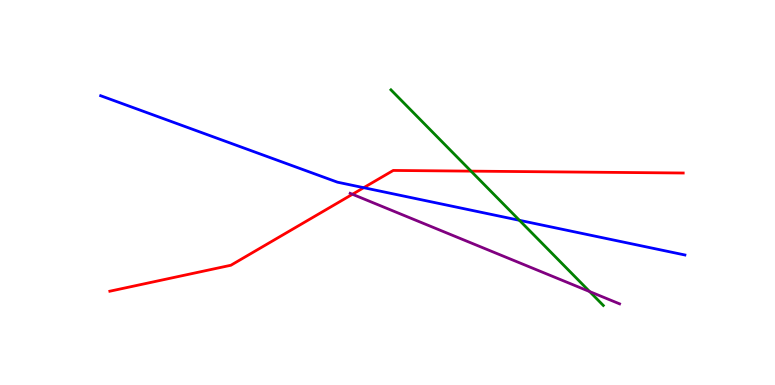[{'lines': ['blue', 'red'], 'intersections': [{'x': 4.69, 'y': 5.12}]}, {'lines': ['green', 'red'], 'intersections': [{'x': 6.08, 'y': 5.55}]}, {'lines': ['purple', 'red'], 'intersections': [{'x': 4.55, 'y': 4.95}]}, {'lines': ['blue', 'green'], 'intersections': [{'x': 6.7, 'y': 4.28}]}, {'lines': ['blue', 'purple'], 'intersections': []}, {'lines': ['green', 'purple'], 'intersections': [{'x': 7.61, 'y': 2.43}]}]